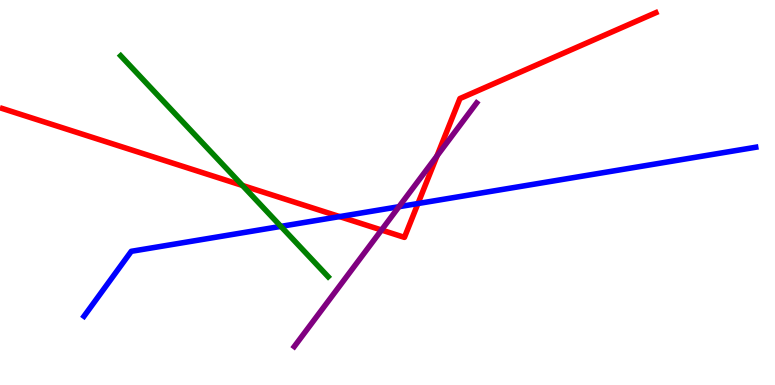[{'lines': ['blue', 'red'], 'intersections': [{'x': 4.38, 'y': 4.37}, {'x': 5.39, 'y': 4.71}]}, {'lines': ['green', 'red'], 'intersections': [{'x': 3.13, 'y': 5.18}]}, {'lines': ['purple', 'red'], 'intersections': [{'x': 4.92, 'y': 4.03}, {'x': 5.64, 'y': 5.95}]}, {'lines': ['blue', 'green'], 'intersections': [{'x': 3.62, 'y': 4.12}]}, {'lines': ['blue', 'purple'], 'intersections': [{'x': 5.15, 'y': 4.63}]}, {'lines': ['green', 'purple'], 'intersections': []}]